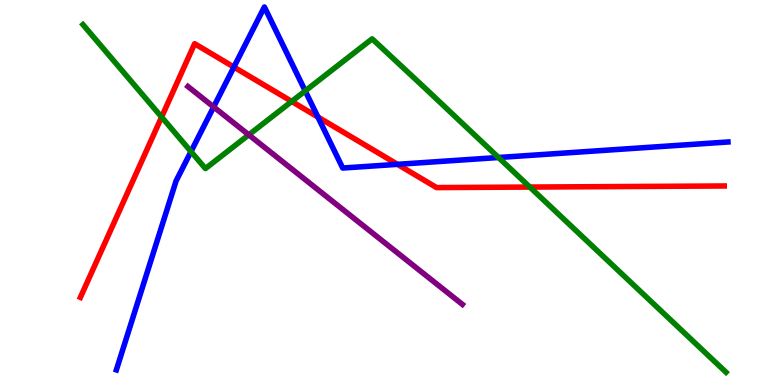[{'lines': ['blue', 'red'], 'intersections': [{'x': 3.02, 'y': 8.26}, {'x': 4.1, 'y': 6.96}, {'x': 5.13, 'y': 5.73}]}, {'lines': ['green', 'red'], 'intersections': [{'x': 2.09, 'y': 6.96}, {'x': 3.76, 'y': 7.37}, {'x': 6.84, 'y': 5.14}]}, {'lines': ['purple', 'red'], 'intersections': []}, {'lines': ['blue', 'green'], 'intersections': [{'x': 2.46, 'y': 6.06}, {'x': 3.94, 'y': 7.64}, {'x': 6.43, 'y': 5.91}]}, {'lines': ['blue', 'purple'], 'intersections': [{'x': 2.76, 'y': 7.22}]}, {'lines': ['green', 'purple'], 'intersections': [{'x': 3.21, 'y': 6.5}]}]